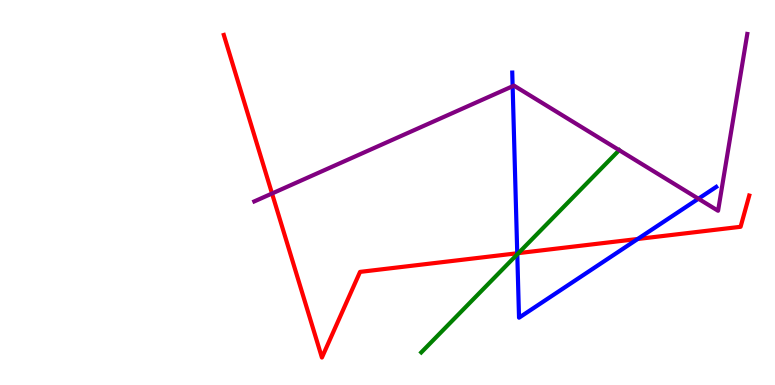[{'lines': ['blue', 'red'], 'intersections': [{'x': 6.67, 'y': 3.42}, {'x': 8.23, 'y': 3.79}]}, {'lines': ['green', 'red'], 'intersections': [{'x': 6.69, 'y': 3.43}]}, {'lines': ['purple', 'red'], 'intersections': [{'x': 3.51, 'y': 4.97}]}, {'lines': ['blue', 'green'], 'intersections': [{'x': 6.67, 'y': 3.39}]}, {'lines': ['blue', 'purple'], 'intersections': [{'x': 6.61, 'y': 7.76}, {'x': 9.01, 'y': 4.84}]}, {'lines': ['green', 'purple'], 'intersections': [{'x': 7.99, 'y': 6.1}]}]